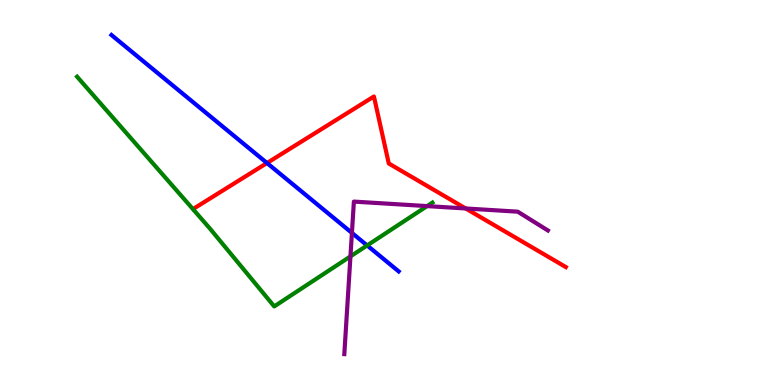[{'lines': ['blue', 'red'], 'intersections': [{'x': 3.45, 'y': 5.77}]}, {'lines': ['green', 'red'], 'intersections': []}, {'lines': ['purple', 'red'], 'intersections': [{'x': 6.01, 'y': 4.59}]}, {'lines': ['blue', 'green'], 'intersections': [{'x': 4.74, 'y': 3.62}]}, {'lines': ['blue', 'purple'], 'intersections': [{'x': 4.54, 'y': 3.95}]}, {'lines': ['green', 'purple'], 'intersections': [{'x': 4.52, 'y': 3.34}, {'x': 5.51, 'y': 4.65}]}]